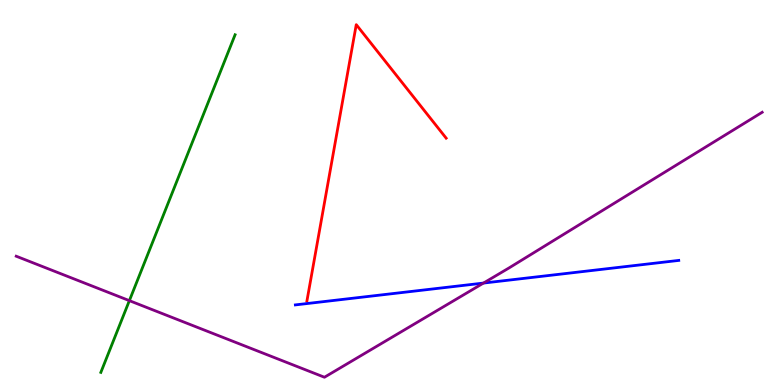[{'lines': ['blue', 'red'], 'intersections': []}, {'lines': ['green', 'red'], 'intersections': []}, {'lines': ['purple', 'red'], 'intersections': []}, {'lines': ['blue', 'green'], 'intersections': []}, {'lines': ['blue', 'purple'], 'intersections': [{'x': 6.24, 'y': 2.65}]}, {'lines': ['green', 'purple'], 'intersections': [{'x': 1.67, 'y': 2.19}]}]